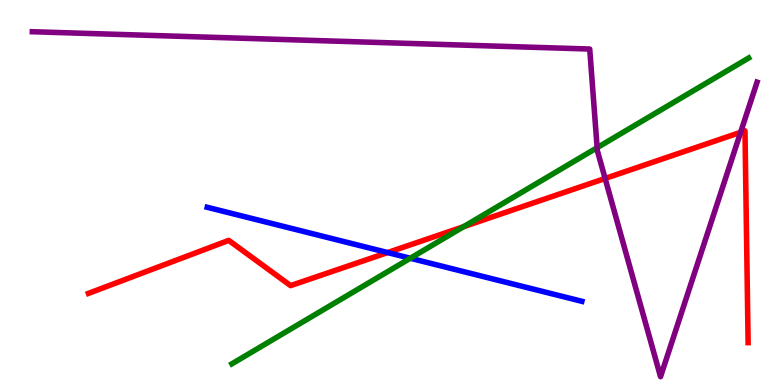[{'lines': ['blue', 'red'], 'intersections': [{'x': 5.0, 'y': 3.44}]}, {'lines': ['green', 'red'], 'intersections': [{'x': 5.98, 'y': 4.11}]}, {'lines': ['purple', 'red'], 'intersections': [{'x': 7.81, 'y': 5.36}, {'x': 9.56, 'y': 6.56}]}, {'lines': ['blue', 'green'], 'intersections': [{'x': 5.29, 'y': 3.29}]}, {'lines': ['blue', 'purple'], 'intersections': []}, {'lines': ['green', 'purple'], 'intersections': [{'x': 7.7, 'y': 6.16}]}]